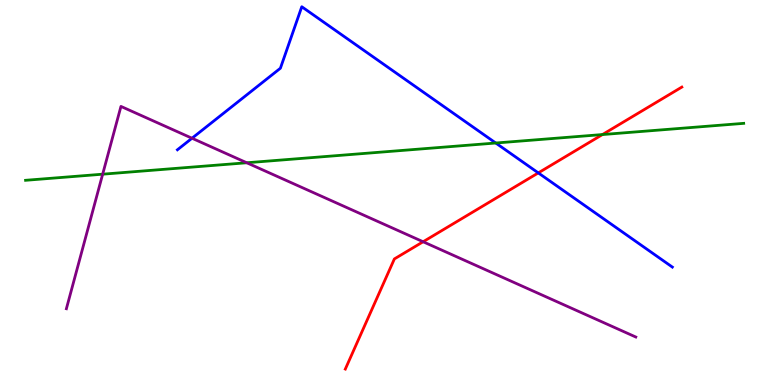[{'lines': ['blue', 'red'], 'intersections': [{'x': 6.95, 'y': 5.51}]}, {'lines': ['green', 'red'], 'intersections': [{'x': 7.77, 'y': 6.51}]}, {'lines': ['purple', 'red'], 'intersections': [{'x': 5.46, 'y': 3.72}]}, {'lines': ['blue', 'green'], 'intersections': [{'x': 6.4, 'y': 6.29}]}, {'lines': ['blue', 'purple'], 'intersections': [{'x': 2.48, 'y': 6.41}]}, {'lines': ['green', 'purple'], 'intersections': [{'x': 1.32, 'y': 5.48}, {'x': 3.18, 'y': 5.77}]}]